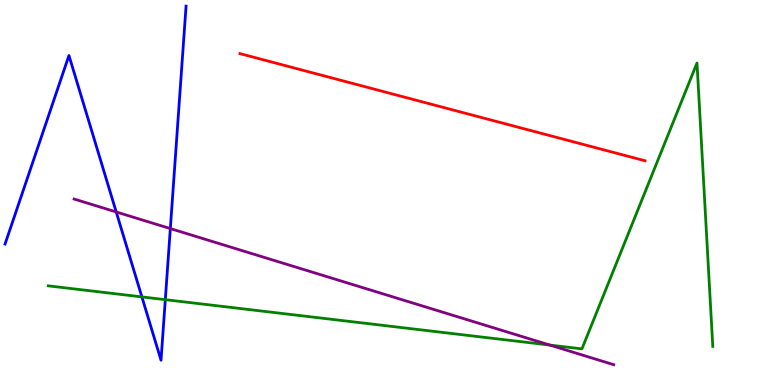[{'lines': ['blue', 'red'], 'intersections': []}, {'lines': ['green', 'red'], 'intersections': []}, {'lines': ['purple', 'red'], 'intersections': []}, {'lines': ['blue', 'green'], 'intersections': [{'x': 1.83, 'y': 2.29}, {'x': 2.13, 'y': 2.22}]}, {'lines': ['blue', 'purple'], 'intersections': [{'x': 1.5, 'y': 4.49}, {'x': 2.2, 'y': 4.06}]}, {'lines': ['green', 'purple'], 'intersections': [{'x': 7.1, 'y': 1.04}]}]